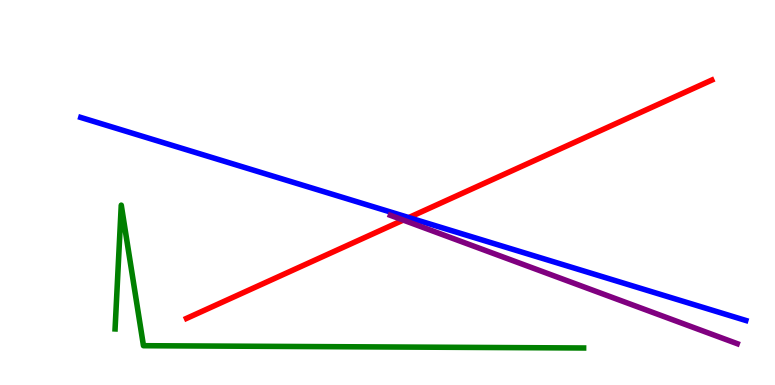[{'lines': ['blue', 'red'], 'intersections': [{'x': 5.27, 'y': 4.35}]}, {'lines': ['green', 'red'], 'intersections': []}, {'lines': ['purple', 'red'], 'intersections': [{'x': 5.2, 'y': 4.28}]}, {'lines': ['blue', 'green'], 'intersections': []}, {'lines': ['blue', 'purple'], 'intersections': []}, {'lines': ['green', 'purple'], 'intersections': []}]